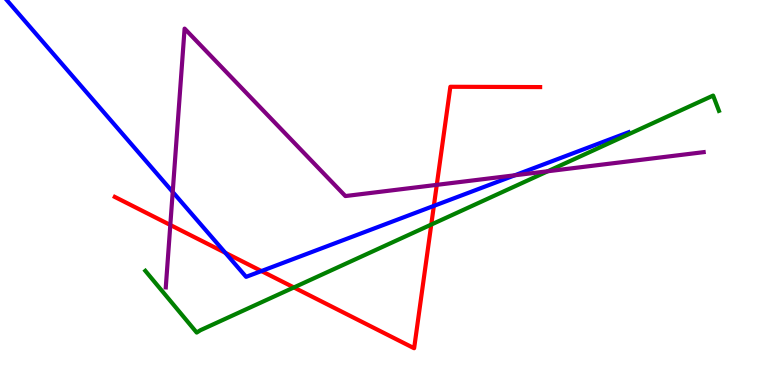[{'lines': ['blue', 'red'], 'intersections': [{'x': 2.91, 'y': 3.43}, {'x': 3.37, 'y': 2.96}, {'x': 5.6, 'y': 4.65}]}, {'lines': ['green', 'red'], 'intersections': [{'x': 3.79, 'y': 2.53}, {'x': 5.56, 'y': 4.17}]}, {'lines': ['purple', 'red'], 'intersections': [{'x': 2.2, 'y': 4.16}, {'x': 5.64, 'y': 5.2}]}, {'lines': ['blue', 'green'], 'intersections': []}, {'lines': ['blue', 'purple'], 'intersections': [{'x': 2.23, 'y': 5.01}, {'x': 6.64, 'y': 5.45}]}, {'lines': ['green', 'purple'], 'intersections': [{'x': 7.07, 'y': 5.55}]}]